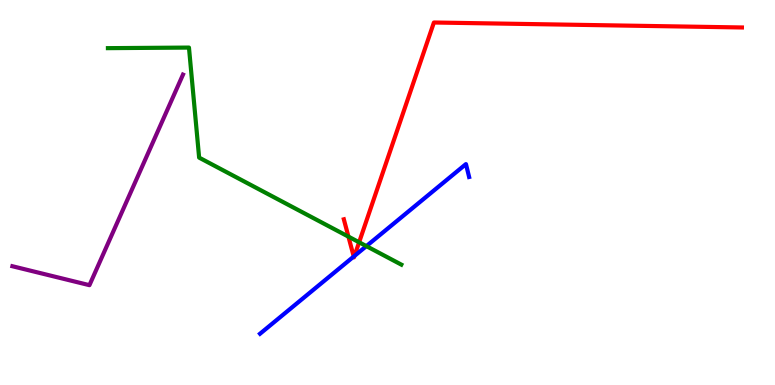[{'lines': ['blue', 'red'], 'intersections': [{'x': 4.56, 'y': 3.34}, {'x': 4.57, 'y': 3.35}]}, {'lines': ['green', 'red'], 'intersections': [{'x': 4.5, 'y': 3.85}, {'x': 4.63, 'y': 3.71}]}, {'lines': ['purple', 'red'], 'intersections': []}, {'lines': ['blue', 'green'], 'intersections': [{'x': 4.73, 'y': 3.61}]}, {'lines': ['blue', 'purple'], 'intersections': []}, {'lines': ['green', 'purple'], 'intersections': []}]